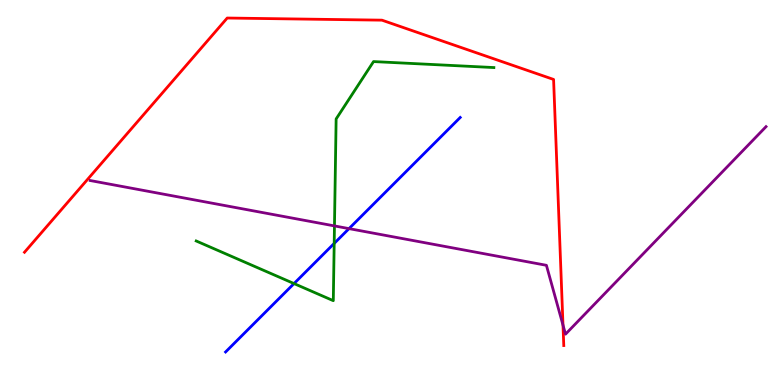[{'lines': ['blue', 'red'], 'intersections': []}, {'lines': ['green', 'red'], 'intersections': []}, {'lines': ['purple', 'red'], 'intersections': [{'x': 7.26, 'y': 1.56}]}, {'lines': ['blue', 'green'], 'intersections': [{'x': 3.79, 'y': 2.63}, {'x': 4.31, 'y': 3.68}]}, {'lines': ['blue', 'purple'], 'intersections': [{'x': 4.5, 'y': 4.06}]}, {'lines': ['green', 'purple'], 'intersections': [{'x': 4.32, 'y': 4.13}]}]